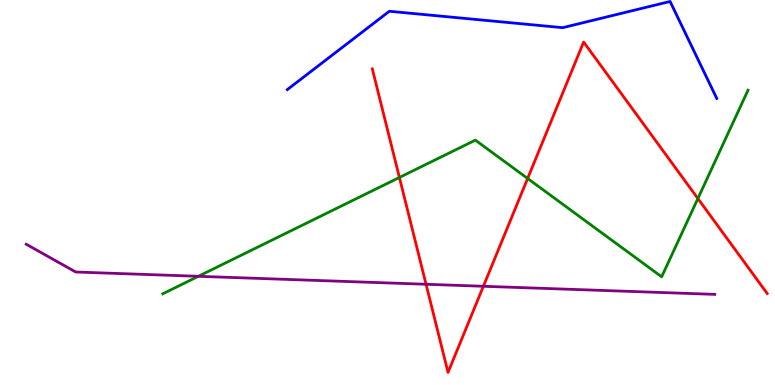[{'lines': ['blue', 'red'], 'intersections': []}, {'lines': ['green', 'red'], 'intersections': [{'x': 5.15, 'y': 5.39}, {'x': 6.81, 'y': 5.36}, {'x': 9.0, 'y': 4.84}]}, {'lines': ['purple', 'red'], 'intersections': [{'x': 5.5, 'y': 2.62}, {'x': 6.24, 'y': 2.56}]}, {'lines': ['blue', 'green'], 'intersections': []}, {'lines': ['blue', 'purple'], 'intersections': []}, {'lines': ['green', 'purple'], 'intersections': [{'x': 2.56, 'y': 2.82}]}]